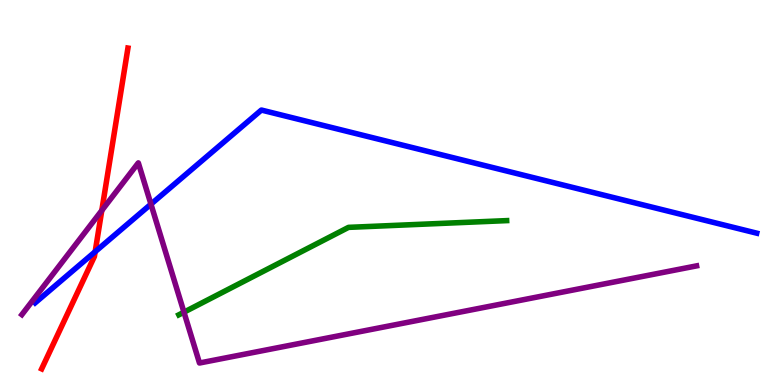[{'lines': ['blue', 'red'], 'intersections': [{'x': 1.23, 'y': 3.46}]}, {'lines': ['green', 'red'], 'intersections': []}, {'lines': ['purple', 'red'], 'intersections': [{'x': 1.31, 'y': 4.53}]}, {'lines': ['blue', 'green'], 'intersections': []}, {'lines': ['blue', 'purple'], 'intersections': [{'x': 1.95, 'y': 4.7}]}, {'lines': ['green', 'purple'], 'intersections': [{'x': 2.37, 'y': 1.89}]}]